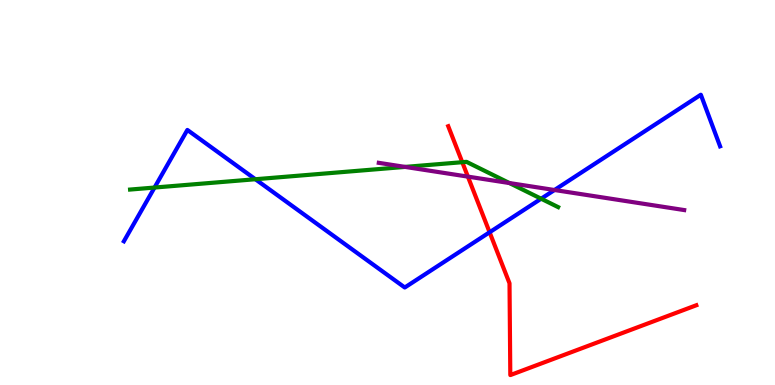[{'lines': ['blue', 'red'], 'intersections': [{'x': 6.32, 'y': 3.97}]}, {'lines': ['green', 'red'], 'intersections': [{'x': 5.96, 'y': 5.79}]}, {'lines': ['purple', 'red'], 'intersections': [{'x': 6.04, 'y': 5.41}]}, {'lines': ['blue', 'green'], 'intersections': [{'x': 1.99, 'y': 5.13}, {'x': 3.3, 'y': 5.34}, {'x': 6.98, 'y': 4.84}]}, {'lines': ['blue', 'purple'], 'intersections': [{'x': 7.15, 'y': 5.06}]}, {'lines': ['green', 'purple'], 'intersections': [{'x': 5.23, 'y': 5.66}, {'x': 6.57, 'y': 5.25}]}]